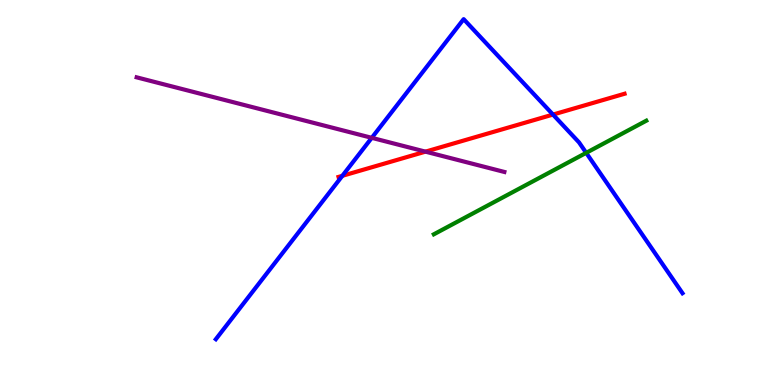[{'lines': ['blue', 'red'], 'intersections': [{'x': 4.42, 'y': 5.43}, {'x': 7.14, 'y': 7.02}]}, {'lines': ['green', 'red'], 'intersections': []}, {'lines': ['purple', 'red'], 'intersections': [{'x': 5.49, 'y': 6.06}]}, {'lines': ['blue', 'green'], 'intersections': [{'x': 7.56, 'y': 6.03}]}, {'lines': ['blue', 'purple'], 'intersections': [{'x': 4.8, 'y': 6.42}]}, {'lines': ['green', 'purple'], 'intersections': []}]